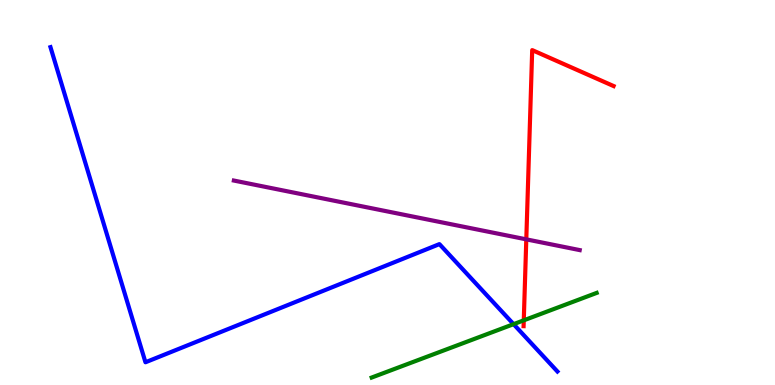[{'lines': ['blue', 'red'], 'intersections': []}, {'lines': ['green', 'red'], 'intersections': [{'x': 6.76, 'y': 1.68}]}, {'lines': ['purple', 'red'], 'intersections': [{'x': 6.79, 'y': 3.78}]}, {'lines': ['blue', 'green'], 'intersections': [{'x': 6.63, 'y': 1.58}]}, {'lines': ['blue', 'purple'], 'intersections': []}, {'lines': ['green', 'purple'], 'intersections': []}]